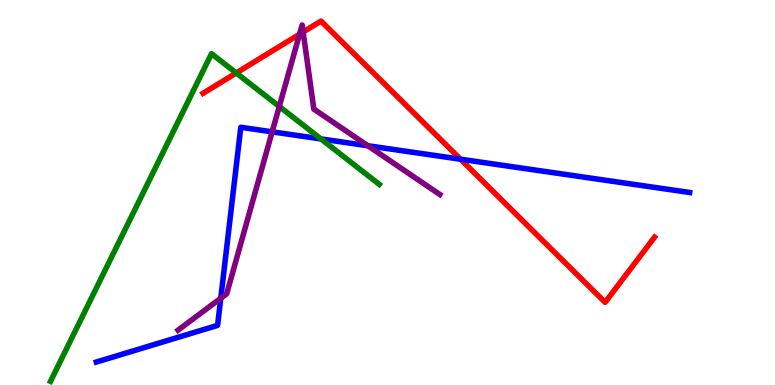[{'lines': ['blue', 'red'], 'intersections': [{'x': 5.94, 'y': 5.86}]}, {'lines': ['green', 'red'], 'intersections': [{'x': 3.05, 'y': 8.1}]}, {'lines': ['purple', 'red'], 'intersections': [{'x': 3.87, 'y': 9.11}, {'x': 3.91, 'y': 9.17}]}, {'lines': ['blue', 'green'], 'intersections': [{'x': 4.14, 'y': 6.39}]}, {'lines': ['blue', 'purple'], 'intersections': [{'x': 2.85, 'y': 2.25}, {'x': 3.51, 'y': 6.58}, {'x': 4.75, 'y': 6.21}]}, {'lines': ['green', 'purple'], 'intersections': [{'x': 3.6, 'y': 7.23}]}]